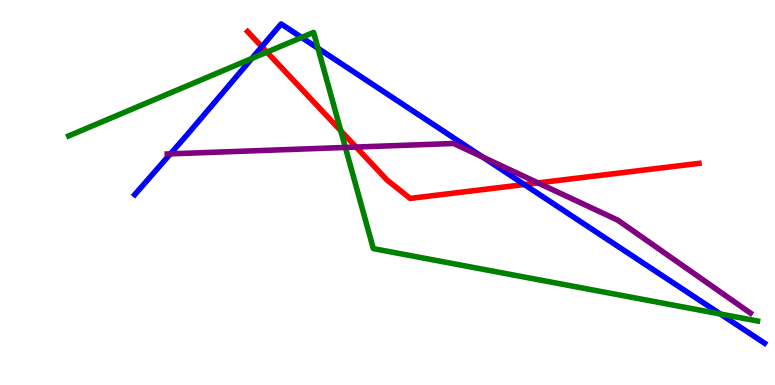[{'lines': ['blue', 'red'], 'intersections': [{'x': 3.38, 'y': 8.79}, {'x': 6.77, 'y': 5.21}]}, {'lines': ['green', 'red'], 'intersections': [{'x': 3.44, 'y': 8.65}, {'x': 4.4, 'y': 6.6}]}, {'lines': ['purple', 'red'], 'intersections': [{'x': 4.59, 'y': 6.18}, {'x': 6.94, 'y': 5.25}]}, {'lines': ['blue', 'green'], 'intersections': [{'x': 3.25, 'y': 8.48}, {'x': 3.89, 'y': 9.03}, {'x': 4.1, 'y': 8.75}, {'x': 9.3, 'y': 1.84}]}, {'lines': ['blue', 'purple'], 'intersections': [{'x': 2.2, 'y': 6.0}, {'x': 6.23, 'y': 5.92}]}, {'lines': ['green', 'purple'], 'intersections': [{'x': 4.46, 'y': 6.17}]}]